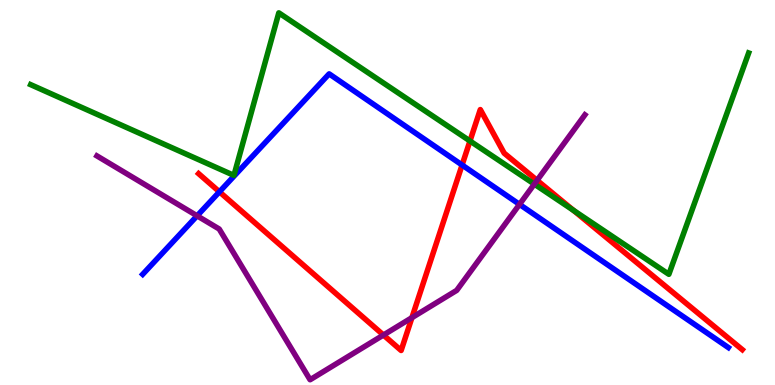[{'lines': ['blue', 'red'], 'intersections': [{'x': 2.83, 'y': 5.02}, {'x': 5.96, 'y': 5.71}]}, {'lines': ['green', 'red'], 'intersections': [{'x': 6.06, 'y': 6.34}, {'x': 7.4, 'y': 4.54}]}, {'lines': ['purple', 'red'], 'intersections': [{'x': 4.95, 'y': 1.3}, {'x': 5.32, 'y': 1.75}, {'x': 6.93, 'y': 5.32}]}, {'lines': ['blue', 'green'], 'intersections': []}, {'lines': ['blue', 'purple'], 'intersections': [{'x': 2.54, 'y': 4.39}, {'x': 6.7, 'y': 4.69}]}, {'lines': ['green', 'purple'], 'intersections': [{'x': 6.89, 'y': 5.22}]}]